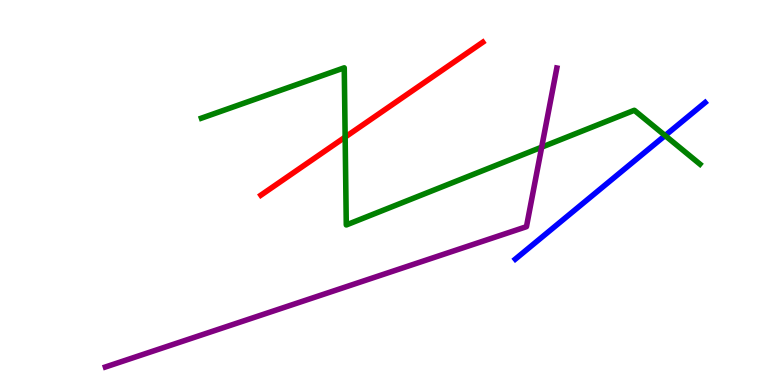[{'lines': ['blue', 'red'], 'intersections': []}, {'lines': ['green', 'red'], 'intersections': [{'x': 4.45, 'y': 6.44}]}, {'lines': ['purple', 'red'], 'intersections': []}, {'lines': ['blue', 'green'], 'intersections': [{'x': 8.58, 'y': 6.48}]}, {'lines': ['blue', 'purple'], 'intersections': []}, {'lines': ['green', 'purple'], 'intersections': [{'x': 6.99, 'y': 6.18}]}]